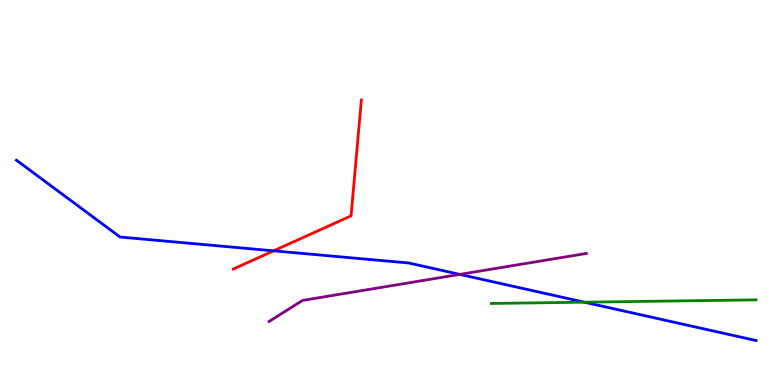[{'lines': ['blue', 'red'], 'intersections': [{'x': 3.53, 'y': 3.48}]}, {'lines': ['green', 'red'], 'intersections': []}, {'lines': ['purple', 'red'], 'intersections': []}, {'lines': ['blue', 'green'], 'intersections': [{'x': 7.54, 'y': 2.15}]}, {'lines': ['blue', 'purple'], 'intersections': [{'x': 5.93, 'y': 2.87}]}, {'lines': ['green', 'purple'], 'intersections': []}]